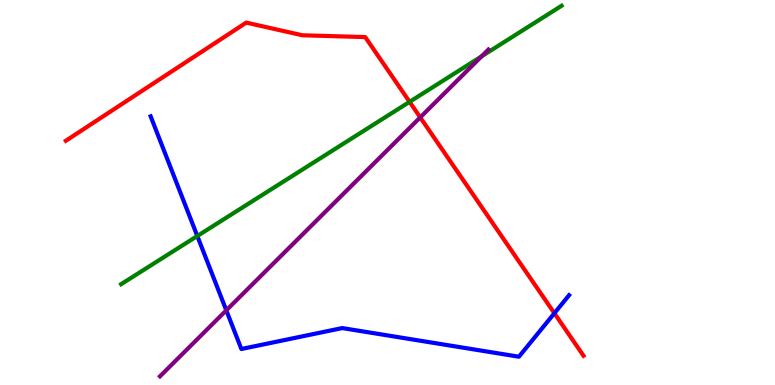[{'lines': ['blue', 'red'], 'intersections': [{'x': 7.15, 'y': 1.86}]}, {'lines': ['green', 'red'], 'intersections': [{'x': 5.28, 'y': 7.35}]}, {'lines': ['purple', 'red'], 'intersections': [{'x': 5.42, 'y': 6.95}]}, {'lines': ['blue', 'green'], 'intersections': [{'x': 2.55, 'y': 3.87}]}, {'lines': ['blue', 'purple'], 'intersections': [{'x': 2.92, 'y': 1.94}]}, {'lines': ['green', 'purple'], 'intersections': [{'x': 6.21, 'y': 8.54}]}]